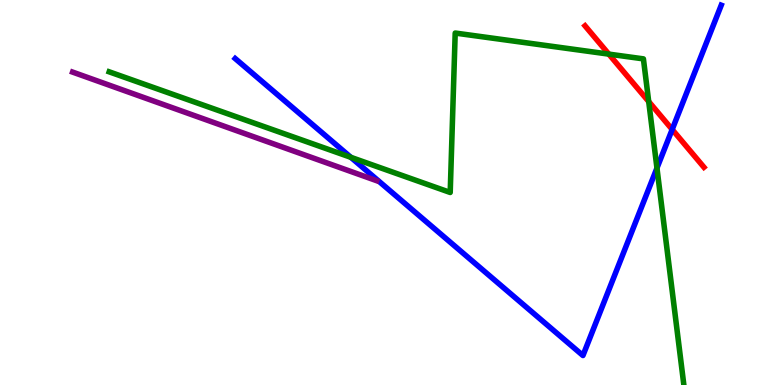[{'lines': ['blue', 'red'], 'intersections': [{'x': 8.67, 'y': 6.64}]}, {'lines': ['green', 'red'], 'intersections': [{'x': 7.86, 'y': 8.59}, {'x': 8.37, 'y': 7.36}]}, {'lines': ['purple', 'red'], 'intersections': []}, {'lines': ['blue', 'green'], 'intersections': [{'x': 4.53, 'y': 5.91}, {'x': 8.48, 'y': 5.63}]}, {'lines': ['blue', 'purple'], 'intersections': []}, {'lines': ['green', 'purple'], 'intersections': []}]